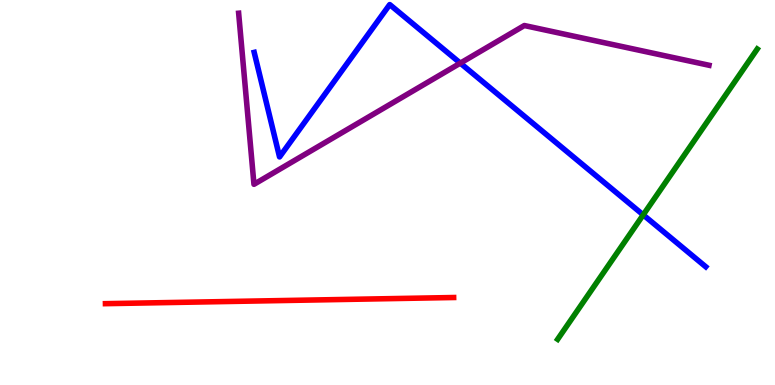[{'lines': ['blue', 'red'], 'intersections': []}, {'lines': ['green', 'red'], 'intersections': []}, {'lines': ['purple', 'red'], 'intersections': []}, {'lines': ['blue', 'green'], 'intersections': [{'x': 8.3, 'y': 4.42}]}, {'lines': ['blue', 'purple'], 'intersections': [{'x': 5.94, 'y': 8.36}]}, {'lines': ['green', 'purple'], 'intersections': []}]